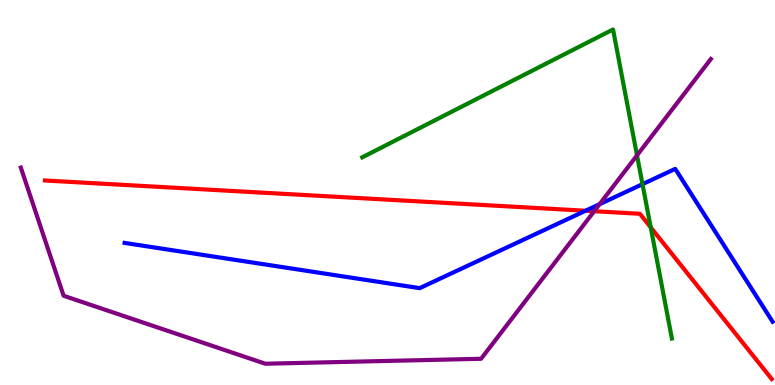[{'lines': ['blue', 'red'], 'intersections': [{'x': 7.56, 'y': 4.53}]}, {'lines': ['green', 'red'], 'intersections': [{'x': 8.4, 'y': 4.1}]}, {'lines': ['purple', 'red'], 'intersections': [{'x': 7.67, 'y': 4.51}]}, {'lines': ['blue', 'green'], 'intersections': [{'x': 8.29, 'y': 5.22}]}, {'lines': ['blue', 'purple'], 'intersections': [{'x': 7.74, 'y': 4.7}]}, {'lines': ['green', 'purple'], 'intersections': [{'x': 8.22, 'y': 5.96}]}]